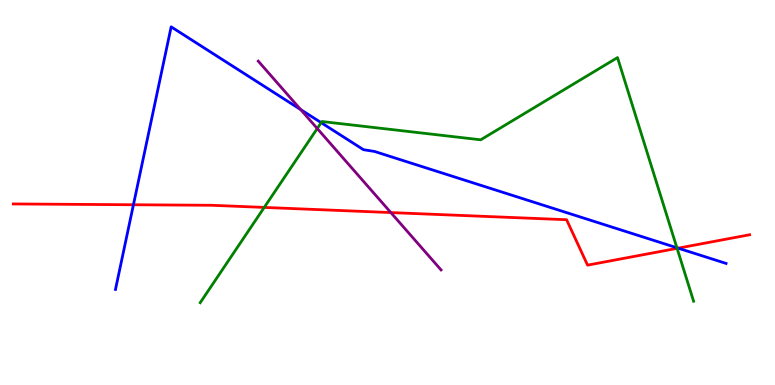[{'lines': ['blue', 'red'], 'intersections': [{'x': 1.72, 'y': 4.68}, {'x': 8.75, 'y': 3.55}]}, {'lines': ['green', 'red'], 'intersections': [{'x': 3.41, 'y': 4.61}, {'x': 8.74, 'y': 3.55}]}, {'lines': ['purple', 'red'], 'intersections': [{'x': 5.04, 'y': 4.48}]}, {'lines': ['blue', 'green'], 'intersections': [{'x': 4.14, 'y': 6.81}, {'x': 8.73, 'y': 3.56}]}, {'lines': ['blue', 'purple'], 'intersections': [{'x': 3.88, 'y': 7.15}]}, {'lines': ['green', 'purple'], 'intersections': [{'x': 4.09, 'y': 6.66}]}]